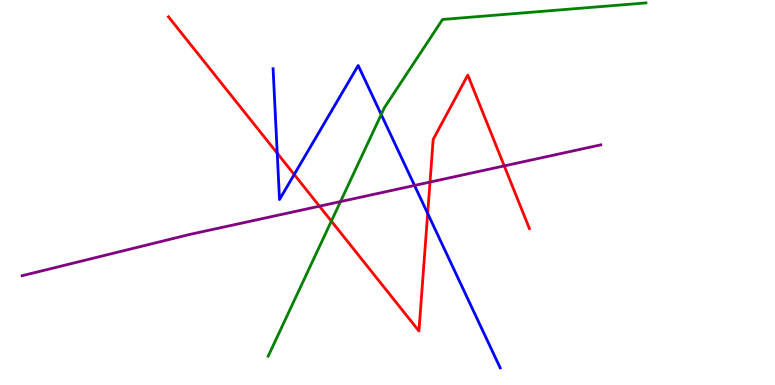[{'lines': ['blue', 'red'], 'intersections': [{'x': 3.58, 'y': 6.02}, {'x': 3.8, 'y': 5.47}, {'x': 5.52, 'y': 4.46}]}, {'lines': ['green', 'red'], 'intersections': [{'x': 4.28, 'y': 4.26}]}, {'lines': ['purple', 'red'], 'intersections': [{'x': 4.12, 'y': 4.64}, {'x': 5.55, 'y': 5.27}, {'x': 6.51, 'y': 5.69}]}, {'lines': ['blue', 'green'], 'intersections': [{'x': 4.92, 'y': 7.03}]}, {'lines': ['blue', 'purple'], 'intersections': [{'x': 5.35, 'y': 5.18}]}, {'lines': ['green', 'purple'], 'intersections': [{'x': 4.39, 'y': 4.76}]}]